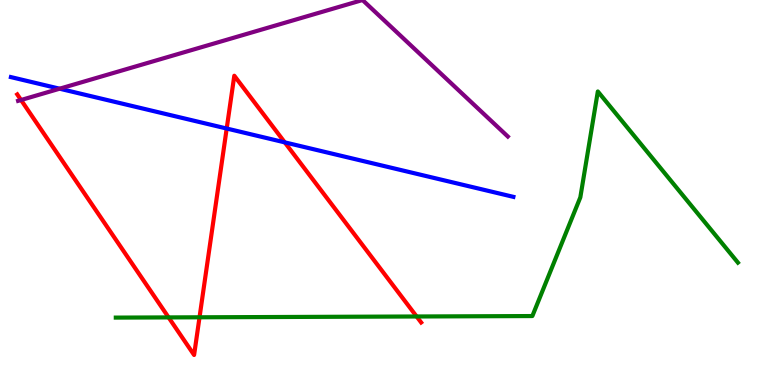[{'lines': ['blue', 'red'], 'intersections': [{'x': 2.93, 'y': 6.66}, {'x': 3.67, 'y': 6.3}]}, {'lines': ['green', 'red'], 'intersections': [{'x': 2.18, 'y': 1.76}, {'x': 2.57, 'y': 1.76}, {'x': 5.38, 'y': 1.78}]}, {'lines': ['purple', 'red'], 'intersections': [{'x': 0.271, 'y': 7.4}]}, {'lines': ['blue', 'green'], 'intersections': []}, {'lines': ['blue', 'purple'], 'intersections': [{'x': 0.769, 'y': 7.7}]}, {'lines': ['green', 'purple'], 'intersections': []}]